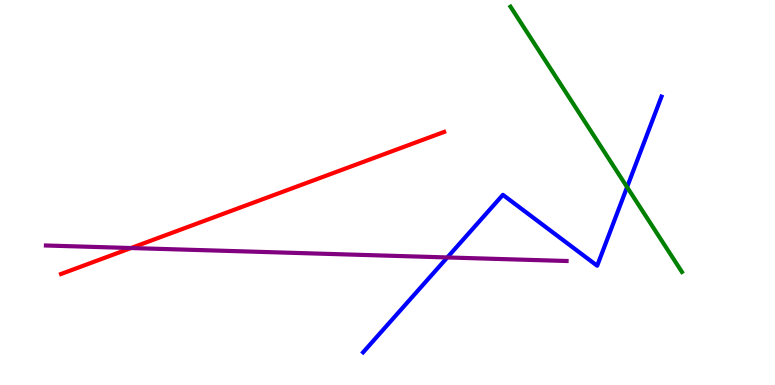[{'lines': ['blue', 'red'], 'intersections': []}, {'lines': ['green', 'red'], 'intersections': []}, {'lines': ['purple', 'red'], 'intersections': [{'x': 1.69, 'y': 3.56}]}, {'lines': ['blue', 'green'], 'intersections': [{'x': 8.09, 'y': 5.14}]}, {'lines': ['blue', 'purple'], 'intersections': [{'x': 5.77, 'y': 3.31}]}, {'lines': ['green', 'purple'], 'intersections': []}]